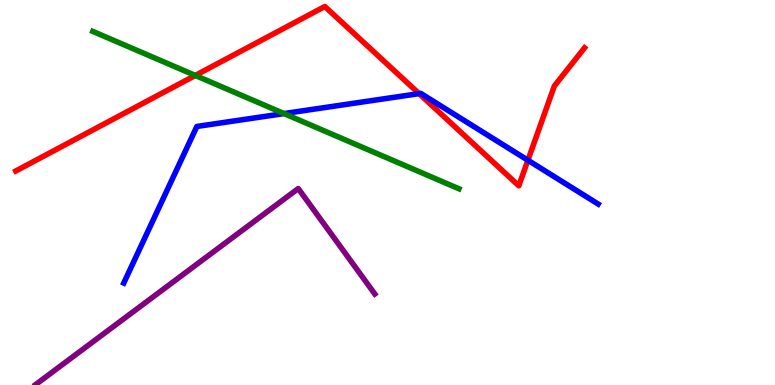[{'lines': ['blue', 'red'], 'intersections': [{'x': 5.41, 'y': 7.57}, {'x': 6.81, 'y': 5.84}]}, {'lines': ['green', 'red'], 'intersections': [{'x': 2.52, 'y': 8.04}]}, {'lines': ['purple', 'red'], 'intersections': []}, {'lines': ['blue', 'green'], 'intersections': [{'x': 3.66, 'y': 7.05}]}, {'lines': ['blue', 'purple'], 'intersections': []}, {'lines': ['green', 'purple'], 'intersections': []}]